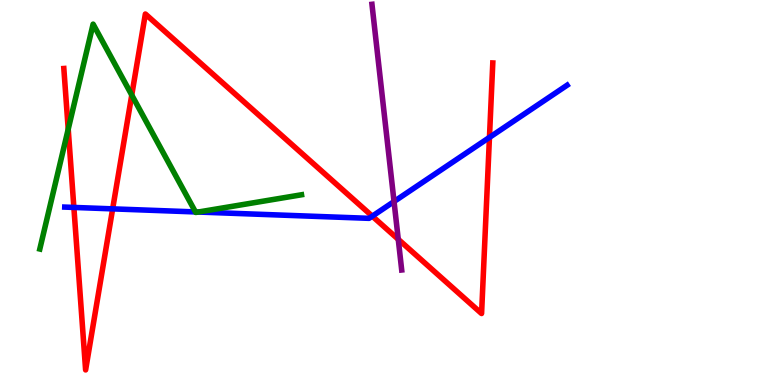[{'lines': ['blue', 'red'], 'intersections': [{'x': 0.953, 'y': 4.61}, {'x': 1.45, 'y': 4.57}, {'x': 4.8, 'y': 4.39}, {'x': 6.32, 'y': 6.43}]}, {'lines': ['green', 'red'], 'intersections': [{'x': 0.88, 'y': 6.65}, {'x': 1.7, 'y': 7.53}]}, {'lines': ['purple', 'red'], 'intersections': [{'x': 5.14, 'y': 3.78}]}, {'lines': ['blue', 'green'], 'intersections': [{'x': 2.52, 'y': 4.5}, {'x': 2.56, 'y': 4.49}]}, {'lines': ['blue', 'purple'], 'intersections': [{'x': 5.08, 'y': 4.77}]}, {'lines': ['green', 'purple'], 'intersections': []}]